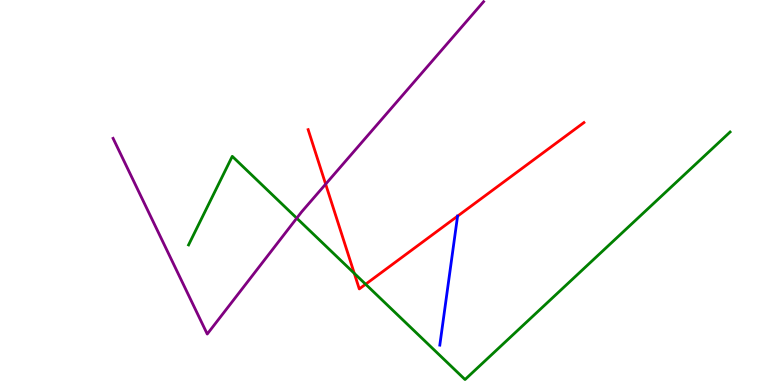[{'lines': ['blue', 'red'], 'intersections': [{'x': 5.9, 'y': 4.39}]}, {'lines': ['green', 'red'], 'intersections': [{'x': 4.57, 'y': 2.9}, {'x': 4.72, 'y': 2.62}]}, {'lines': ['purple', 'red'], 'intersections': [{'x': 4.2, 'y': 5.22}]}, {'lines': ['blue', 'green'], 'intersections': []}, {'lines': ['blue', 'purple'], 'intersections': []}, {'lines': ['green', 'purple'], 'intersections': [{'x': 3.83, 'y': 4.33}]}]